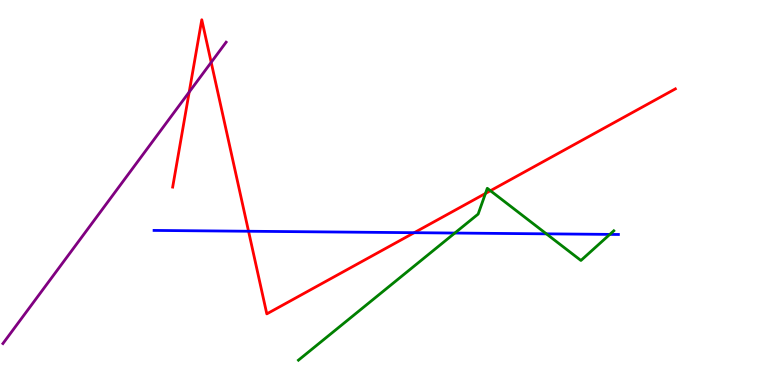[{'lines': ['blue', 'red'], 'intersections': [{'x': 3.21, 'y': 3.99}, {'x': 5.34, 'y': 3.96}]}, {'lines': ['green', 'red'], 'intersections': [{'x': 6.26, 'y': 4.98}, {'x': 6.33, 'y': 5.05}]}, {'lines': ['purple', 'red'], 'intersections': [{'x': 2.44, 'y': 7.61}, {'x': 2.73, 'y': 8.38}]}, {'lines': ['blue', 'green'], 'intersections': [{'x': 5.87, 'y': 3.95}, {'x': 7.05, 'y': 3.93}, {'x': 7.87, 'y': 3.91}]}, {'lines': ['blue', 'purple'], 'intersections': []}, {'lines': ['green', 'purple'], 'intersections': []}]